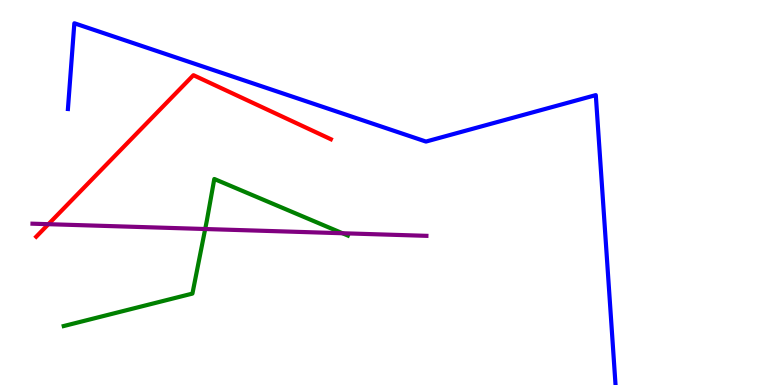[{'lines': ['blue', 'red'], 'intersections': []}, {'lines': ['green', 'red'], 'intersections': []}, {'lines': ['purple', 'red'], 'intersections': [{'x': 0.625, 'y': 4.18}]}, {'lines': ['blue', 'green'], 'intersections': []}, {'lines': ['blue', 'purple'], 'intersections': []}, {'lines': ['green', 'purple'], 'intersections': [{'x': 2.65, 'y': 4.05}, {'x': 4.42, 'y': 3.94}]}]